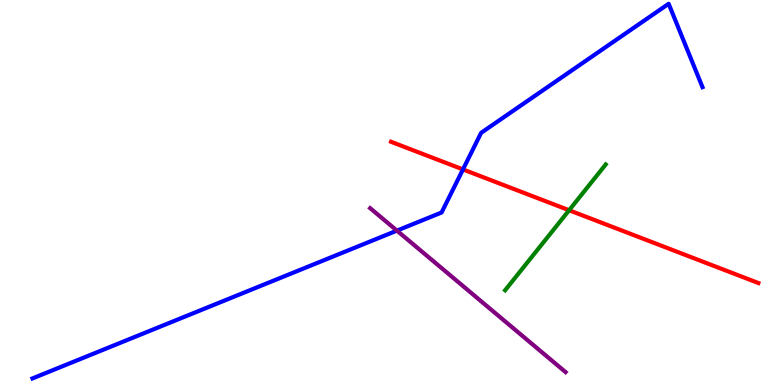[{'lines': ['blue', 'red'], 'intersections': [{'x': 5.97, 'y': 5.6}]}, {'lines': ['green', 'red'], 'intersections': [{'x': 7.34, 'y': 4.54}]}, {'lines': ['purple', 'red'], 'intersections': []}, {'lines': ['blue', 'green'], 'intersections': []}, {'lines': ['blue', 'purple'], 'intersections': [{'x': 5.12, 'y': 4.01}]}, {'lines': ['green', 'purple'], 'intersections': []}]